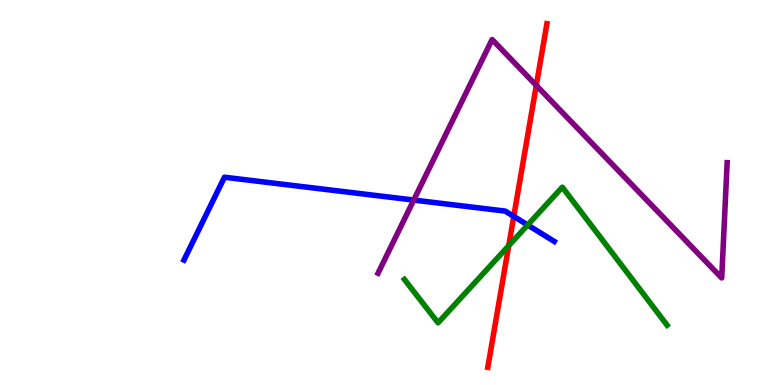[{'lines': ['blue', 'red'], 'intersections': [{'x': 6.63, 'y': 4.38}]}, {'lines': ['green', 'red'], 'intersections': [{'x': 6.56, 'y': 3.62}]}, {'lines': ['purple', 'red'], 'intersections': [{'x': 6.92, 'y': 7.78}]}, {'lines': ['blue', 'green'], 'intersections': [{'x': 6.81, 'y': 4.16}]}, {'lines': ['blue', 'purple'], 'intersections': [{'x': 5.34, 'y': 4.8}]}, {'lines': ['green', 'purple'], 'intersections': []}]